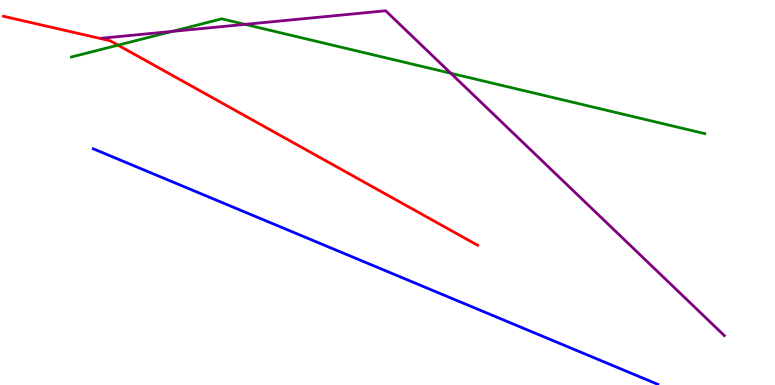[{'lines': ['blue', 'red'], 'intersections': []}, {'lines': ['green', 'red'], 'intersections': [{'x': 1.52, 'y': 8.83}]}, {'lines': ['purple', 'red'], 'intersections': []}, {'lines': ['blue', 'green'], 'intersections': []}, {'lines': ['blue', 'purple'], 'intersections': []}, {'lines': ['green', 'purple'], 'intersections': [{'x': 2.22, 'y': 9.18}, {'x': 3.16, 'y': 9.37}, {'x': 5.82, 'y': 8.1}]}]